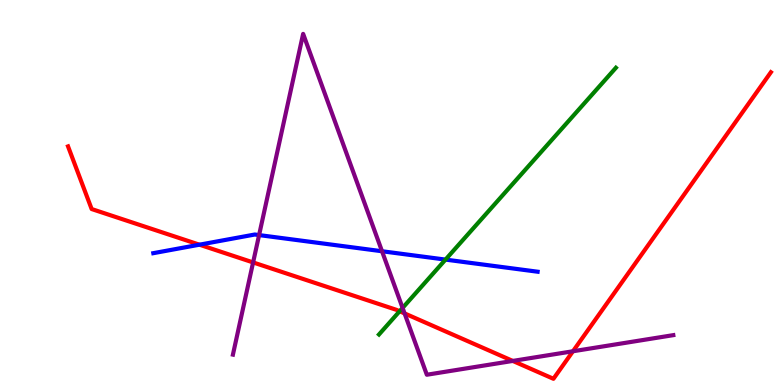[{'lines': ['blue', 'red'], 'intersections': [{'x': 2.57, 'y': 3.64}]}, {'lines': ['green', 'red'], 'intersections': [{'x': 5.16, 'y': 1.92}]}, {'lines': ['purple', 'red'], 'intersections': [{'x': 3.27, 'y': 3.18}, {'x': 5.22, 'y': 1.86}, {'x': 6.62, 'y': 0.625}, {'x': 7.39, 'y': 0.876}]}, {'lines': ['blue', 'green'], 'intersections': [{'x': 5.75, 'y': 3.26}]}, {'lines': ['blue', 'purple'], 'intersections': [{'x': 3.34, 'y': 3.89}, {'x': 4.93, 'y': 3.47}]}, {'lines': ['green', 'purple'], 'intersections': [{'x': 5.19, 'y': 2.0}]}]